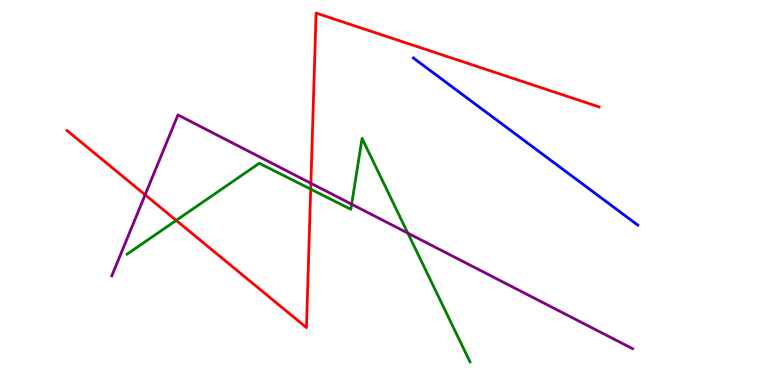[{'lines': ['blue', 'red'], 'intersections': []}, {'lines': ['green', 'red'], 'intersections': [{'x': 2.27, 'y': 4.28}, {'x': 4.01, 'y': 5.09}]}, {'lines': ['purple', 'red'], 'intersections': [{'x': 1.87, 'y': 4.94}, {'x': 4.01, 'y': 5.24}]}, {'lines': ['blue', 'green'], 'intersections': []}, {'lines': ['blue', 'purple'], 'intersections': []}, {'lines': ['green', 'purple'], 'intersections': [{'x': 4.54, 'y': 4.7}, {'x': 5.26, 'y': 3.95}]}]